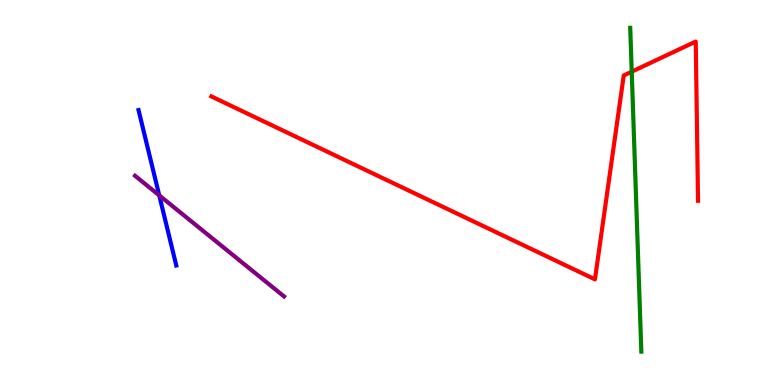[{'lines': ['blue', 'red'], 'intersections': []}, {'lines': ['green', 'red'], 'intersections': [{'x': 8.15, 'y': 8.14}]}, {'lines': ['purple', 'red'], 'intersections': []}, {'lines': ['blue', 'green'], 'intersections': []}, {'lines': ['blue', 'purple'], 'intersections': [{'x': 2.05, 'y': 4.93}]}, {'lines': ['green', 'purple'], 'intersections': []}]